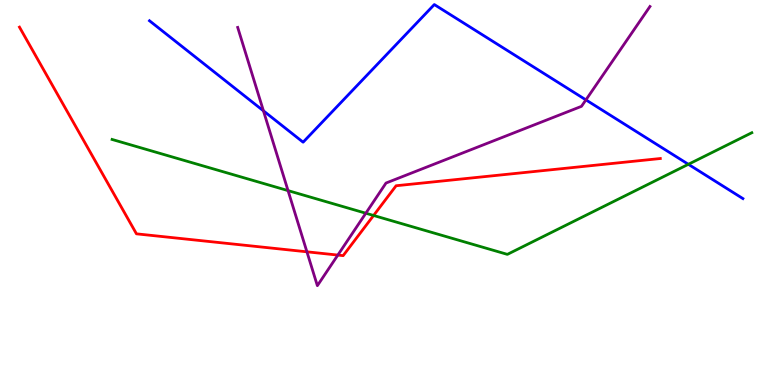[{'lines': ['blue', 'red'], 'intersections': []}, {'lines': ['green', 'red'], 'intersections': [{'x': 4.82, 'y': 4.4}]}, {'lines': ['purple', 'red'], 'intersections': [{'x': 3.96, 'y': 3.46}, {'x': 4.36, 'y': 3.37}]}, {'lines': ['blue', 'green'], 'intersections': [{'x': 8.88, 'y': 5.73}]}, {'lines': ['blue', 'purple'], 'intersections': [{'x': 3.4, 'y': 7.12}, {'x': 7.56, 'y': 7.41}]}, {'lines': ['green', 'purple'], 'intersections': [{'x': 3.72, 'y': 5.05}, {'x': 4.72, 'y': 4.46}]}]